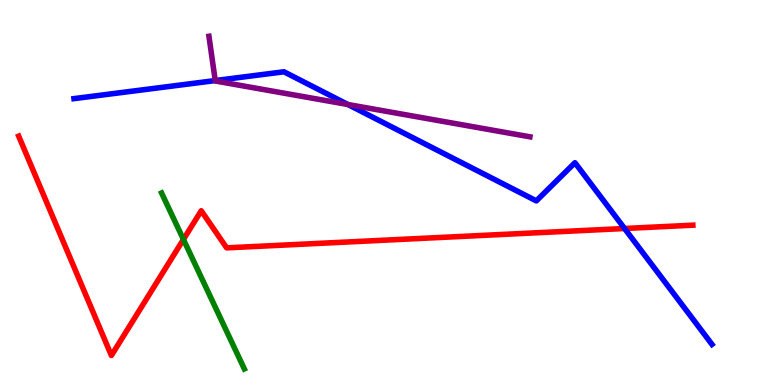[{'lines': ['blue', 'red'], 'intersections': [{'x': 8.06, 'y': 4.06}]}, {'lines': ['green', 'red'], 'intersections': [{'x': 2.37, 'y': 3.78}]}, {'lines': ['purple', 'red'], 'intersections': []}, {'lines': ['blue', 'green'], 'intersections': []}, {'lines': ['blue', 'purple'], 'intersections': [{'x': 2.78, 'y': 7.91}, {'x': 4.49, 'y': 7.29}]}, {'lines': ['green', 'purple'], 'intersections': []}]